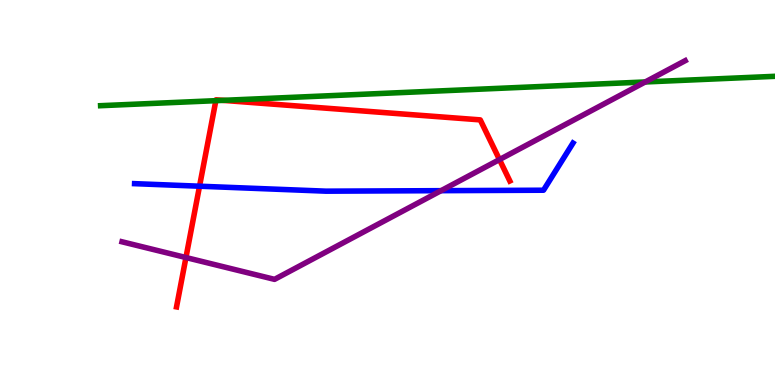[{'lines': ['blue', 'red'], 'intersections': [{'x': 2.57, 'y': 5.16}]}, {'lines': ['green', 'red'], 'intersections': [{'x': 2.79, 'y': 7.39}, {'x': 2.88, 'y': 7.39}]}, {'lines': ['purple', 'red'], 'intersections': [{'x': 2.4, 'y': 3.31}, {'x': 6.44, 'y': 5.86}]}, {'lines': ['blue', 'green'], 'intersections': []}, {'lines': ['blue', 'purple'], 'intersections': [{'x': 5.69, 'y': 5.05}]}, {'lines': ['green', 'purple'], 'intersections': [{'x': 8.33, 'y': 7.87}]}]